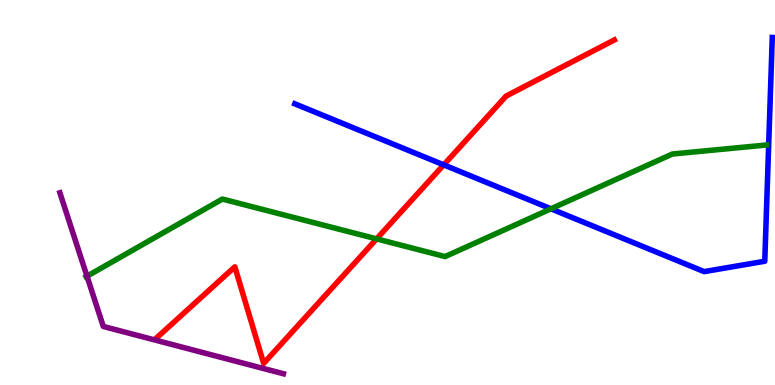[{'lines': ['blue', 'red'], 'intersections': [{'x': 5.73, 'y': 5.72}]}, {'lines': ['green', 'red'], 'intersections': [{'x': 4.86, 'y': 3.8}]}, {'lines': ['purple', 'red'], 'intersections': []}, {'lines': ['blue', 'green'], 'intersections': [{'x': 7.11, 'y': 4.58}]}, {'lines': ['blue', 'purple'], 'intersections': []}, {'lines': ['green', 'purple'], 'intersections': [{'x': 1.12, 'y': 2.83}]}]